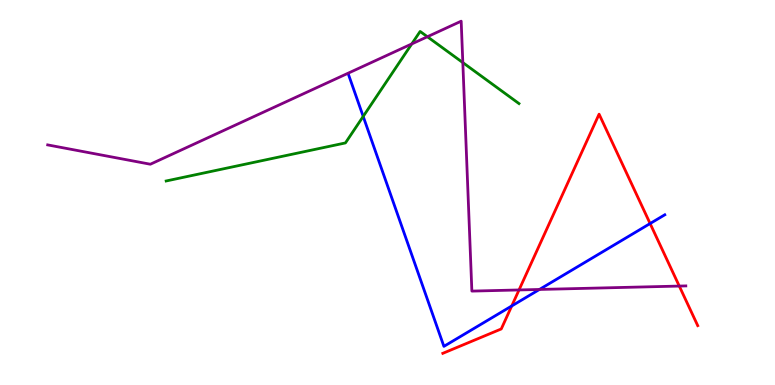[{'lines': ['blue', 'red'], 'intersections': [{'x': 6.6, 'y': 2.05}, {'x': 8.39, 'y': 4.19}]}, {'lines': ['green', 'red'], 'intersections': []}, {'lines': ['purple', 'red'], 'intersections': [{'x': 6.7, 'y': 2.47}, {'x': 8.76, 'y': 2.57}]}, {'lines': ['blue', 'green'], 'intersections': [{'x': 4.69, 'y': 6.98}]}, {'lines': ['blue', 'purple'], 'intersections': [{'x': 6.96, 'y': 2.48}]}, {'lines': ['green', 'purple'], 'intersections': [{'x': 5.31, 'y': 8.86}, {'x': 5.51, 'y': 9.05}, {'x': 5.97, 'y': 8.37}]}]